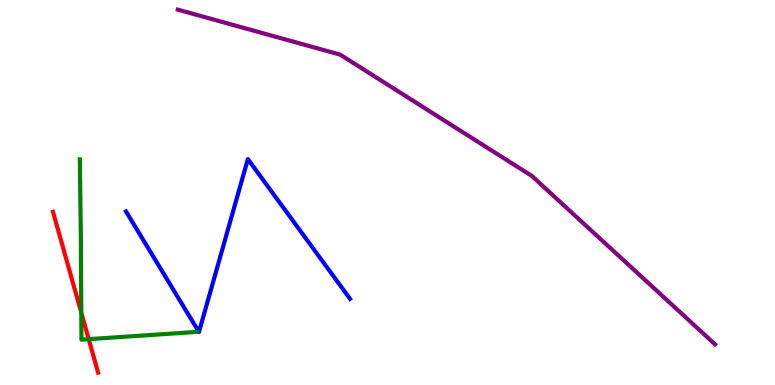[{'lines': ['blue', 'red'], 'intersections': []}, {'lines': ['green', 'red'], 'intersections': [{'x': 1.05, 'y': 1.88}, {'x': 1.14, 'y': 1.19}]}, {'lines': ['purple', 'red'], 'intersections': []}, {'lines': ['blue', 'green'], 'intersections': []}, {'lines': ['blue', 'purple'], 'intersections': []}, {'lines': ['green', 'purple'], 'intersections': []}]